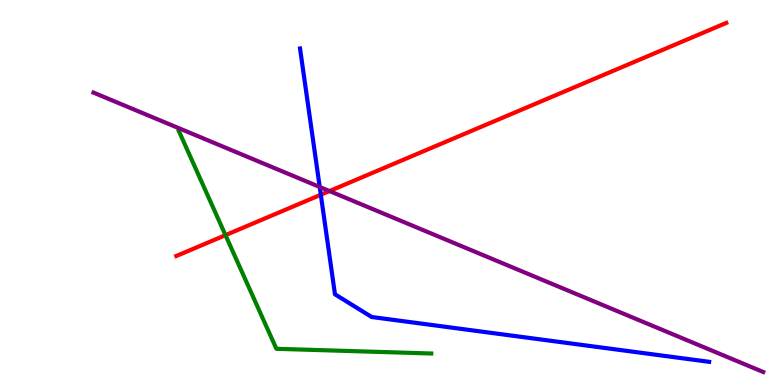[{'lines': ['blue', 'red'], 'intersections': [{'x': 4.14, 'y': 4.94}]}, {'lines': ['green', 'red'], 'intersections': [{'x': 2.91, 'y': 3.89}]}, {'lines': ['purple', 'red'], 'intersections': [{'x': 4.25, 'y': 5.04}]}, {'lines': ['blue', 'green'], 'intersections': []}, {'lines': ['blue', 'purple'], 'intersections': [{'x': 4.13, 'y': 5.14}]}, {'lines': ['green', 'purple'], 'intersections': []}]